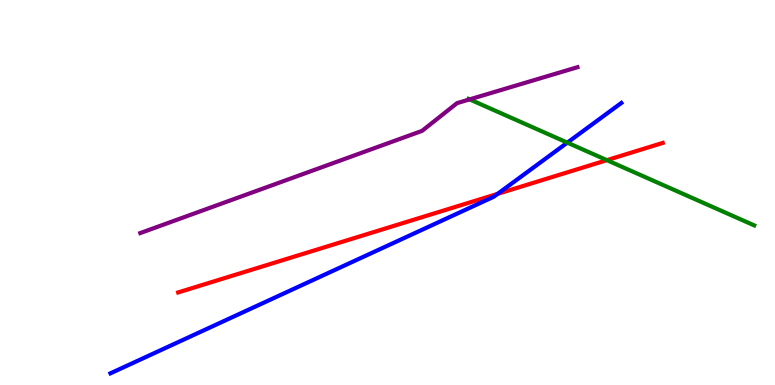[{'lines': ['blue', 'red'], 'intersections': [{'x': 6.42, 'y': 4.96}]}, {'lines': ['green', 'red'], 'intersections': [{'x': 7.83, 'y': 5.84}]}, {'lines': ['purple', 'red'], 'intersections': []}, {'lines': ['blue', 'green'], 'intersections': [{'x': 7.32, 'y': 6.3}]}, {'lines': ['blue', 'purple'], 'intersections': []}, {'lines': ['green', 'purple'], 'intersections': [{'x': 6.06, 'y': 7.42}]}]